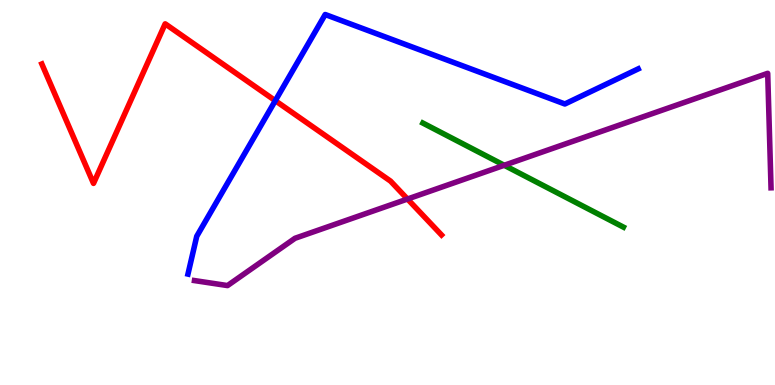[{'lines': ['blue', 'red'], 'intersections': [{'x': 3.55, 'y': 7.38}]}, {'lines': ['green', 'red'], 'intersections': []}, {'lines': ['purple', 'red'], 'intersections': [{'x': 5.26, 'y': 4.83}]}, {'lines': ['blue', 'green'], 'intersections': []}, {'lines': ['blue', 'purple'], 'intersections': []}, {'lines': ['green', 'purple'], 'intersections': [{'x': 6.51, 'y': 5.71}]}]